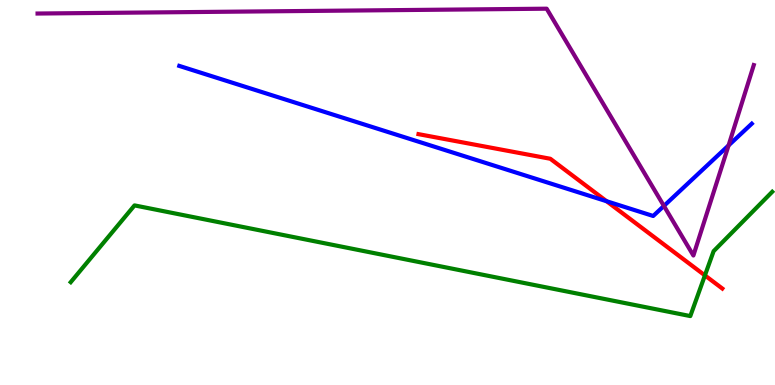[{'lines': ['blue', 'red'], 'intersections': [{'x': 7.83, 'y': 4.77}]}, {'lines': ['green', 'red'], 'intersections': [{'x': 9.1, 'y': 2.85}]}, {'lines': ['purple', 'red'], 'intersections': []}, {'lines': ['blue', 'green'], 'intersections': []}, {'lines': ['blue', 'purple'], 'intersections': [{'x': 8.57, 'y': 4.65}, {'x': 9.4, 'y': 6.22}]}, {'lines': ['green', 'purple'], 'intersections': []}]